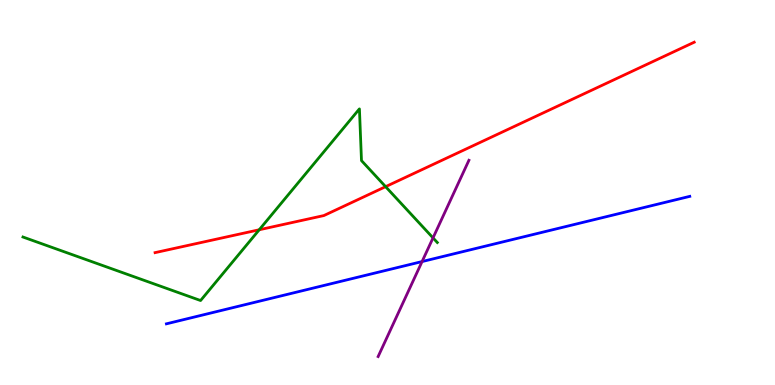[{'lines': ['blue', 'red'], 'intersections': []}, {'lines': ['green', 'red'], 'intersections': [{'x': 3.35, 'y': 4.03}, {'x': 4.98, 'y': 5.15}]}, {'lines': ['purple', 'red'], 'intersections': []}, {'lines': ['blue', 'green'], 'intersections': []}, {'lines': ['blue', 'purple'], 'intersections': [{'x': 5.45, 'y': 3.21}]}, {'lines': ['green', 'purple'], 'intersections': [{'x': 5.59, 'y': 3.82}]}]